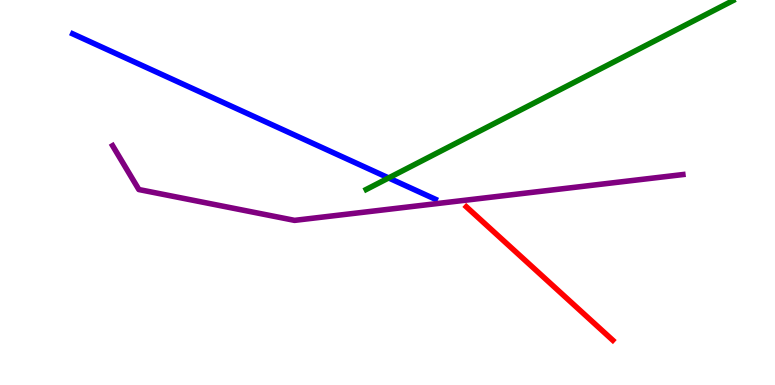[{'lines': ['blue', 'red'], 'intersections': []}, {'lines': ['green', 'red'], 'intersections': []}, {'lines': ['purple', 'red'], 'intersections': []}, {'lines': ['blue', 'green'], 'intersections': [{'x': 5.01, 'y': 5.38}]}, {'lines': ['blue', 'purple'], 'intersections': []}, {'lines': ['green', 'purple'], 'intersections': []}]